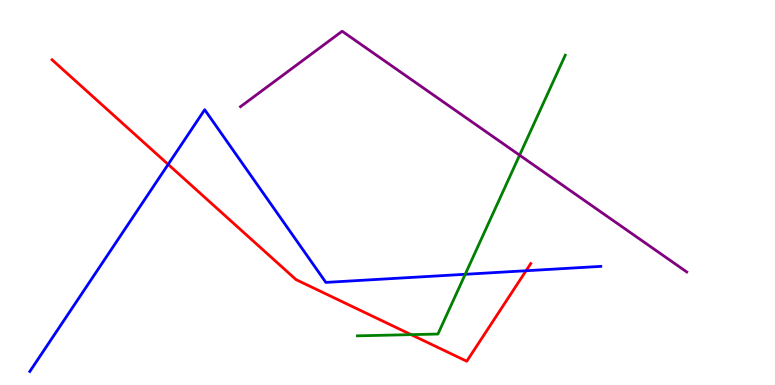[{'lines': ['blue', 'red'], 'intersections': [{'x': 2.17, 'y': 5.73}, {'x': 6.79, 'y': 2.97}]}, {'lines': ['green', 'red'], 'intersections': [{'x': 5.3, 'y': 1.31}]}, {'lines': ['purple', 'red'], 'intersections': []}, {'lines': ['blue', 'green'], 'intersections': [{'x': 6.0, 'y': 2.88}]}, {'lines': ['blue', 'purple'], 'intersections': []}, {'lines': ['green', 'purple'], 'intersections': [{'x': 6.7, 'y': 5.97}]}]